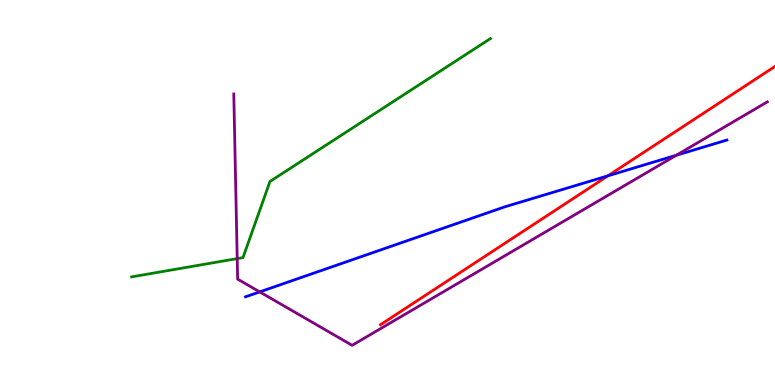[{'lines': ['blue', 'red'], 'intersections': [{'x': 7.84, 'y': 5.43}]}, {'lines': ['green', 'red'], 'intersections': []}, {'lines': ['purple', 'red'], 'intersections': []}, {'lines': ['blue', 'green'], 'intersections': []}, {'lines': ['blue', 'purple'], 'intersections': [{'x': 3.35, 'y': 2.42}, {'x': 8.73, 'y': 5.97}]}, {'lines': ['green', 'purple'], 'intersections': [{'x': 3.06, 'y': 3.28}]}]